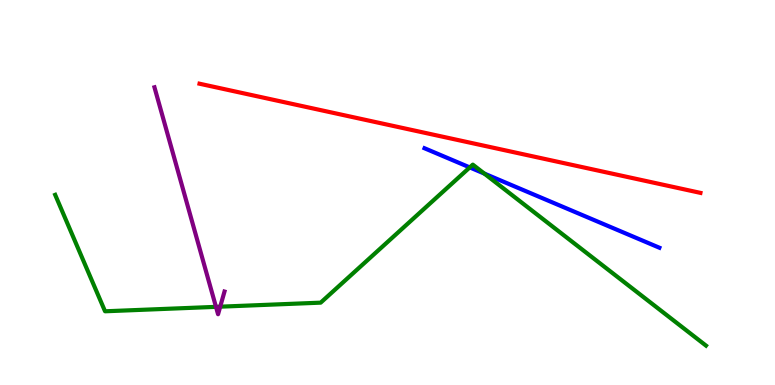[{'lines': ['blue', 'red'], 'intersections': []}, {'lines': ['green', 'red'], 'intersections': []}, {'lines': ['purple', 'red'], 'intersections': []}, {'lines': ['blue', 'green'], 'intersections': [{'x': 6.06, 'y': 5.65}, {'x': 6.25, 'y': 5.49}]}, {'lines': ['blue', 'purple'], 'intersections': []}, {'lines': ['green', 'purple'], 'intersections': [{'x': 2.79, 'y': 2.03}, {'x': 2.84, 'y': 2.03}]}]